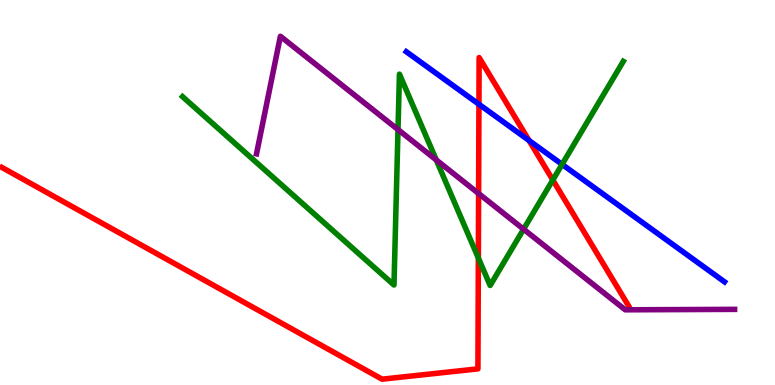[{'lines': ['blue', 'red'], 'intersections': [{'x': 6.18, 'y': 7.29}, {'x': 6.83, 'y': 6.35}]}, {'lines': ['green', 'red'], 'intersections': [{'x': 6.17, 'y': 3.3}, {'x': 7.13, 'y': 5.32}]}, {'lines': ['purple', 'red'], 'intersections': [{'x': 6.18, 'y': 4.97}]}, {'lines': ['blue', 'green'], 'intersections': [{'x': 7.25, 'y': 5.73}]}, {'lines': ['blue', 'purple'], 'intersections': []}, {'lines': ['green', 'purple'], 'intersections': [{'x': 5.14, 'y': 6.63}, {'x': 5.63, 'y': 5.85}, {'x': 6.76, 'y': 4.05}]}]